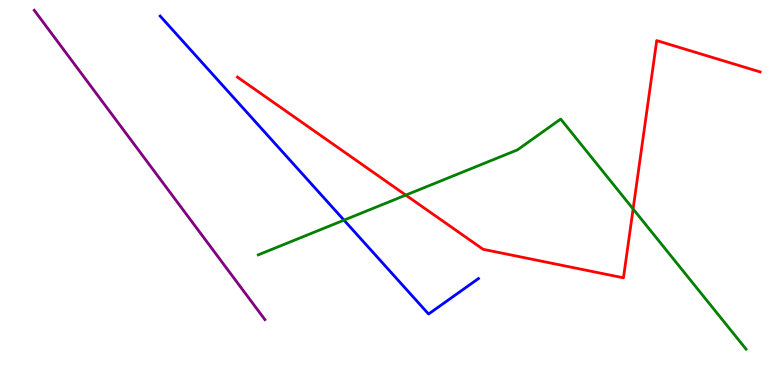[{'lines': ['blue', 'red'], 'intersections': []}, {'lines': ['green', 'red'], 'intersections': [{'x': 5.24, 'y': 4.93}, {'x': 8.17, 'y': 4.57}]}, {'lines': ['purple', 'red'], 'intersections': []}, {'lines': ['blue', 'green'], 'intersections': [{'x': 4.44, 'y': 4.28}]}, {'lines': ['blue', 'purple'], 'intersections': []}, {'lines': ['green', 'purple'], 'intersections': []}]